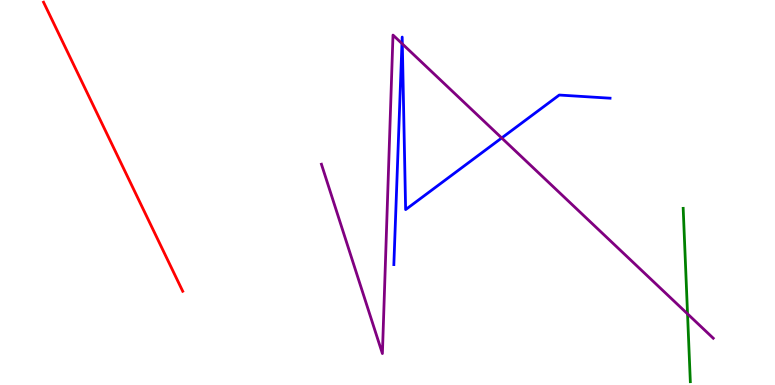[{'lines': ['blue', 'red'], 'intersections': []}, {'lines': ['green', 'red'], 'intersections': []}, {'lines': ['purple', 'red'], 'intersections': []}, {'lines': ['blue', 'green'], 'intersections': []}, {'lines': ['blue', 'purple'], 'intersections': [{'x': 5.19, 'y': 8.87}, {'x': 5.19, 'y': 8.86}, {'x': 6.47, 'y': 6.42}]}, {'lines': ['green', 'purple'], 'intersections': [{'x': 8.87, 'y': 1.85}]}]